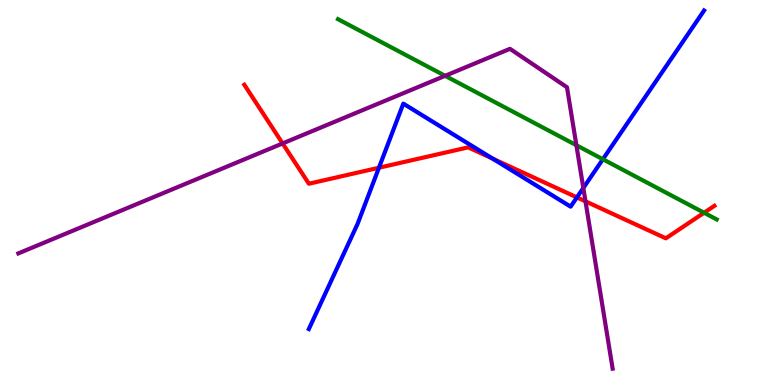[{'lines': ['blue', 'red'], 'intersections': [{'x': 4.89, 'y': 5.64}, {'x': 6.36, 'y': 5.88}, {'x': 7.44, 'y': 4.87}]}, {'lines': ['green', 'red'], 'intersections': [{'x': 9.08, 'y': 4.47}]}, {'lines': ['purple', 'red'], 'intersections': [{'x': 3.65, 'y': 6.27}, {'x': 7.55, 'y': 4.77}]}, {'lines': ['blue', 'green'], 'intersections': [{'x': 7.78, 'y': 5.86}]}, {'lines': ['blue', 'purple'], 'intersections': [{'x': 7.53, 'y': 5.12}]}, {'lines': ['green', 'purple'], 'intersections': [{'x': 5.74, 'y': 8.03}, {'x': 7.44, 'y': 6.23}]}]